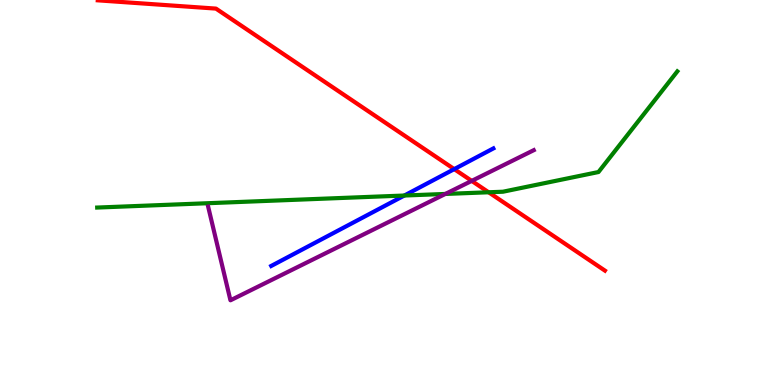[{'lines': ['blue', 'red'], 'intersections': [{'x': 5.86, 'y': 5.61}]}, {'lines': ['green', 'red'], 'intersections': [{'x': 6.3, 'y': 5.01}]}, {'lines': ['purple', 'red'], 'intersections': [{'x': 6.09, 'y': 5.3}]}, {'lines': ['blue', 'green'], 'intersections': [{'x': 5.22, 'y': 4.92}]}, {'lines': ['blue', 'purple'], 'intersections': []}, {'lines': ['green', 'purple'], 'intersections': [{'x': 5.75, 'y': 4.96}]}]